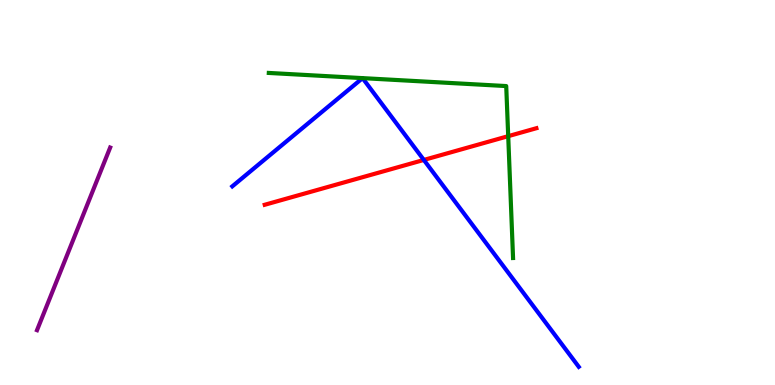[{'lines': ['blue', 'red'], 'intersections': [{'x': 5.47, 'y': 5.85}]}, {'lines': ['green', 'red'], 'intersections': [{'x': 6.56, 'y': 6.46}]}, {'lines': ['purple', 'red'], 'intersections': []}, {'lines': ['blue', 'green'], 'intersections': []}, {'lines': ['blue', 'purple'], 'intersections': []}, {'lines': ['green', 'purple'], 'intersections': []}]